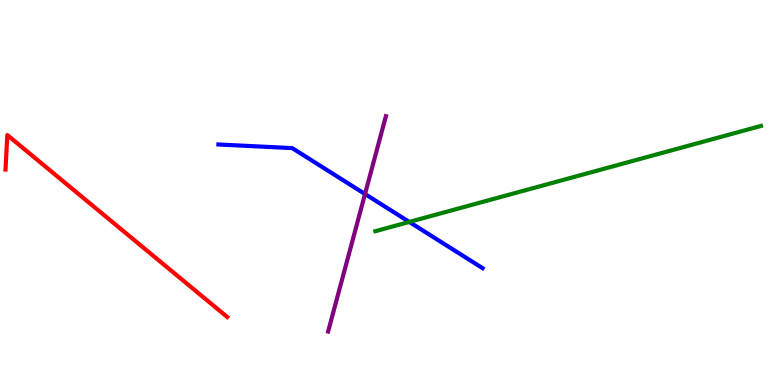[{'lines': ['blue', 'red'], 'intersections': []}, {'lines': ['green', 'red'], 'intersections': []}, {'lines': ['purple', 'red'], 'intersections': []}, {'lines': ['blue', 'green'], 'intersections': [{'x': 5.28, 'y': 4.24}]}, {'lines': ['blue', 'purple'], 'intersections': [{'x': 4.71, 'y': 4.96}]}, {'lines': ['green', 'purple'], 'intersections': []}]